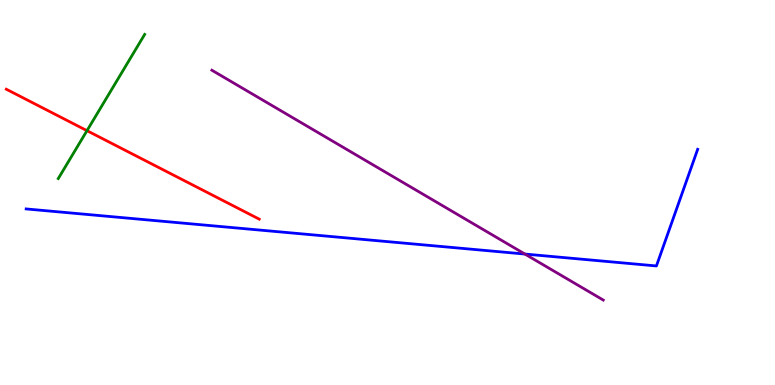[{'lines': ['blue', 'red'], 'intersections': []}, {'lines': ['green', 'red'], 'intersections': [{'x': 1.12, 'y': 6.61}]}, {'lines': ['purple', 'red'], 'intersections': []}, {'lines': ['blue', 'green'], 'intersections': []}, {'lines': ['blue', 'purple'], 'intersections': [{'x': 6.77, 'y': 3.4}]}, {'lines': ['green', 'purple'], 'intersections': []}]